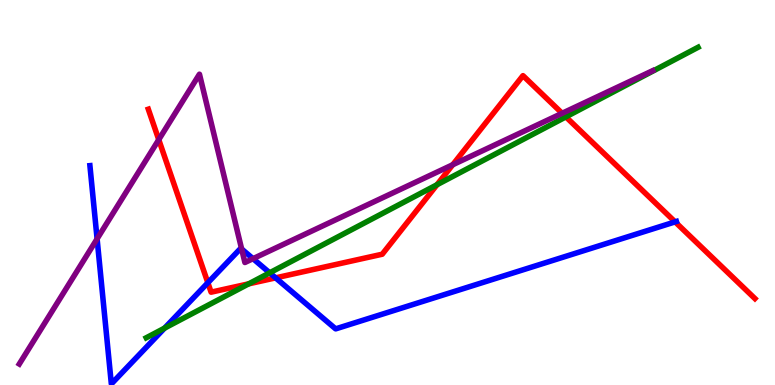[{'lines': ['blue', 'red'], 'intersections': [{'x': 2.68, 'y': 2.66}, {'x': 3.56, 'y': 2.78}, {'x': 8.71, 'y': 4.24}]}, {'lines': ['green', 'red'], 'intersections': [{'x': 3.21, 'y': 2.63}, {'x': 5.64, 'y': 5.2}, {'x': 7.3, 'y': 6.96}]}, {'lines': ['purple', 'red'], 'intersections': [{'x': 2.05, 'y': 6.37}, {'x': 5.84, 'y': 5.72}, {'x': 7.25, 'y': 7.06}]}, {'lines': ['blue', 'green'], 'intersections': [{'x': 2.12, 'y': 1.48}, {'x': 3.48, 'y': 2.91}]}, {'lines': ['blue', 'purple'], 'intersections': [{'x': 1.25, 'y': 3.8}, {'x': 3.12, 'y': 3.53}, {'x': 3.26, 'y': 3.28}]}, {'lines': ['green', 'purple'], 'intersections': []}]